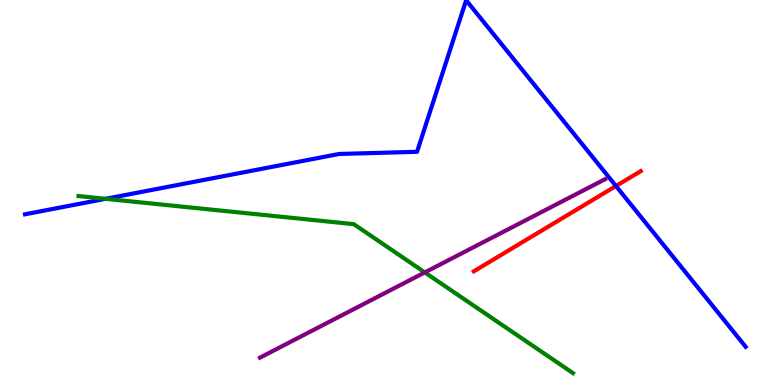[{'lines': ['blue', 'red'], 'intersections': [{'x': 7.95, 'y': 5.17}]}, {'lines': ['green', 'red'], 'intersections': []}, {'lines': ['purple', 'red'], 'intersections': []}, {'lines': ['blue', 'green'], 'intersections': [{'x': 1.36, 'y': 4.84}]}, {'lines': ['blue', 'purple'], 'intersections': []}, {'lines': ['green', 'purple'], 'intersections': [{'x': 5.48, 'y': 2.92}]}]